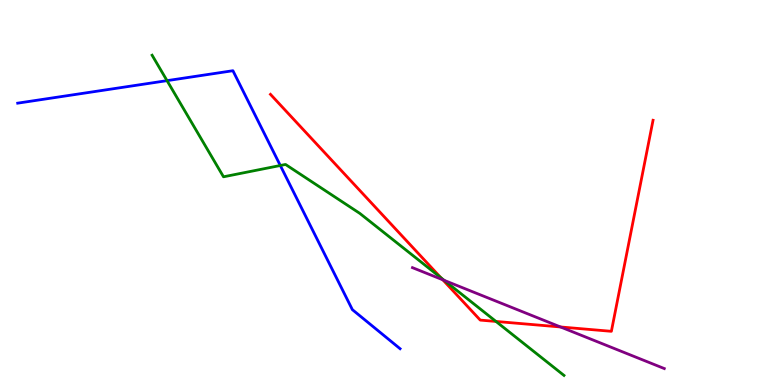[{'lines': ['blue', 'red'], 'intersections': []}, {'lines': ['green', 'red'], 'intersections': [{'x': 5.69, 'y': 2.79}, {'x': 6.4, 'y': 1.65}]}, {'lines': ['purple', 'red'], 'intersections': [{'x': 5.71, 'y': 2.73}, {'x': 7.23, 'y': 1.51}]}, {'lines': ['blue', 'green'], 'intersections': [{'x': 2.16, 'y': 7.91}, {'x': 3.62, 'y': 5.7}]}, {'lines': ['blue', 'purple'], 'intersections': []}, {'lines': ['green', 'purple'], 'intersections': [{'x': 5.73, 'y': 2.72}]}]